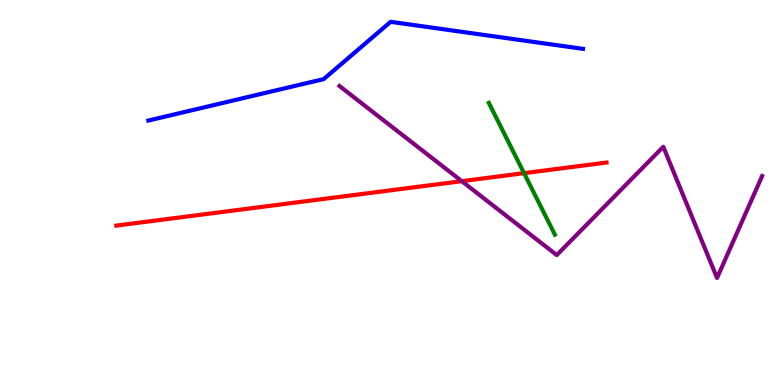[{'lines': ['blue', 'red'], 'intersections': []}, {'lines': ['green', 'red'], 'intersections': [{'x': 6.76, 'y': 5.5}]}, {'lines': ['purple', 'red'], 'intersections': [{'x': 5.96, 'y': 5.29}]}, {'lines': ['blue', 'green'], 'intersections': []}, {'lines': ['blue', 'purple'], 'intersections': []}, {'lines': ['green', 'purple'], 'intersections': []}]